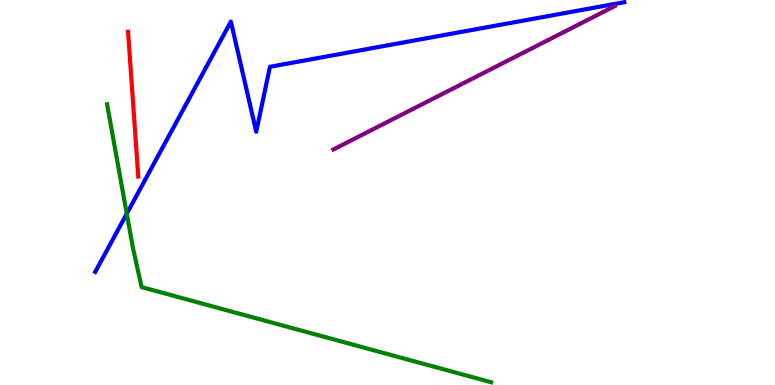[{'lines': ['blue', 'red'], 'intersections': []}, {'lines': ['green', 'red'], 'intersections': []}, {'lines': ['purple', 'red'], 'intersections': []}, {'lines': ['blue', 'green'], 'intersections': [{'x': 1.64, 'y': 4.45}]}, {'lines': ['blue', 'purple'], 'intersections': []}, {'lines': ['green', 'purple'], 'intersections': []}]